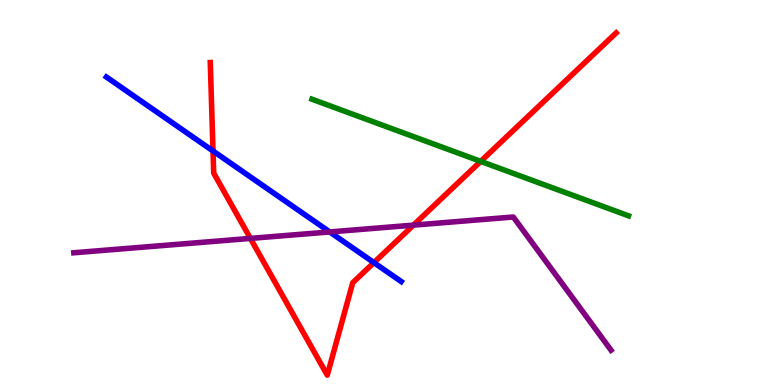[{'lines': ['blue', 'red'], 'intersections': [{'x': 2.75, 'y': 6.08}, {'x': 4.82, 'y': 3.18}]}, {'lines': ['green', 'red'], 'intersections': [{'x': 6.2, 'y': 5.81}]}, {'lines': ['purple', 'red'], 'intersections': [{'x': 3.23, 'y': 3.81}, {'x': 5.33, 'y': 4.15}]}, {'lines': ['blue', 'green'], 'intersections': []}, {'lines': ['blue', 'purple'], 'intersections': [{'x': 4.25, 'y': 3.98}]}, {'lines': ['green', 'purple'], 'intersections': []}]